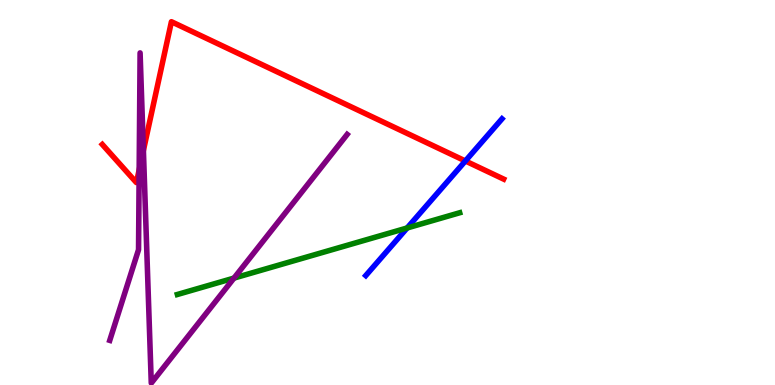[{'lines': ['blue', 'red'], 'intersections': [{'x': 6.0, 'y': 5.82}]}, {'lines': ['green', 'red'], 'intersections': []}, {'lines': ['purple', 'red'], 'intersections': [{'x': 1.8, 'y': 5.59}, {'x': 1.85, 'y': 6.09}]}, {'lines': ['blue', 'green'], 'intersections': [{'x': 5.25, 'y': 4.08}]}, {'lines': ['blue', 'purple'], 'intersections': []}, {'lines': ['green', 'purple'], 'intersections': [{'x': 3.02, 'y': 2.78}]}]